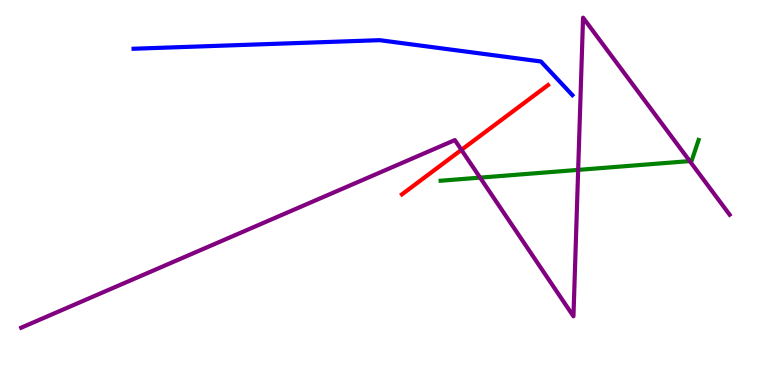[{'lines': ['blue', 'red'], 'intersections': []}, {'lines': ['green', 'red'], 'intersections': []}, {'lines': ['purple', 'red'], 'intersections': [{'x': 5.95, 'y': 6.11}]}, {'lines': ['blue', 'green'], 'intersections': []}, {'lines': ['blue', 'purple'], 'intersections': []}, {'lines': ['green', 'purple'], 'intersections': [{'x': 6.19, 'y': 5.39}, {'x': 7.46, 'y': 5.59}, {'x': 8.9, 'y': 5.82}]}]